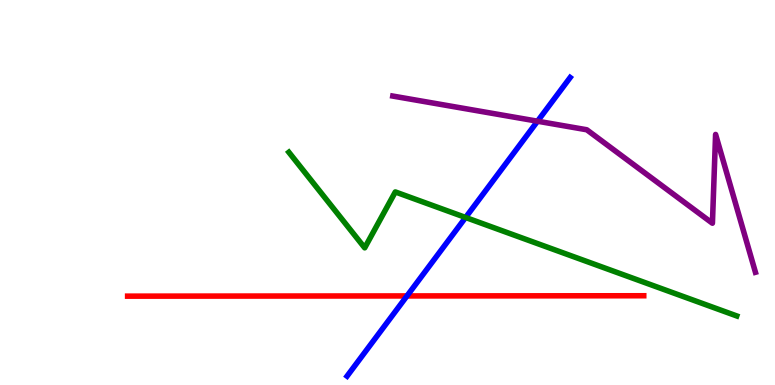[{'lines': ['blue', 'red'], 'intersections': [{'x': 5.25, 'y': 2.31}]}, {'lines': ['green', 'red'], 'intersections': []}, {'lines': ['purple', 'red'], 'intersections': []}, {'lines': ['blue', 'green'], 'intersections': [{'x': 6.01, 'y': 4.35}]}, {'lines': ['blue', 'purple'], 'intersections': [{'x': 6.94, 'y': 6.85}]}, {'lines': ['green', 'purple'], 'intersections': []}]